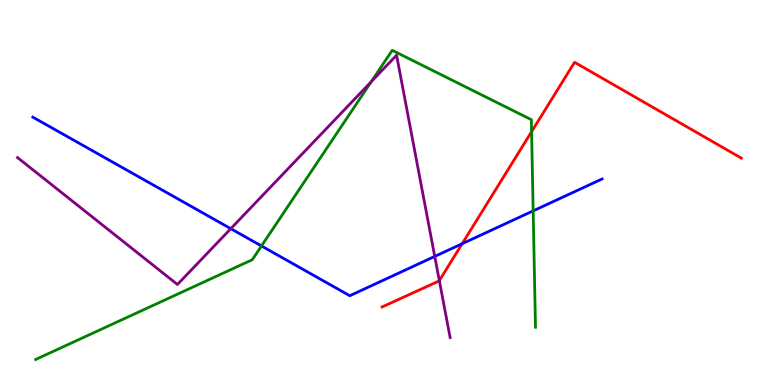[{'lines': ['blue', 'red'], 'intersections': [{'x': 5.96, 'y': 3.67}]}, {'lines': ['green', 'red'], 'intersections': [{'x': 6.86, 'y': 6.58}]}, {'lines': ['purple', 'red'], 'intersections': [{'x': 5.67, 'y': 2.71}]}, {'lines': ['blue', 'green'], 'intersections': [{'x': 3.37, 'y': 3.61}, {'x': 6.88, 'y': 4.52}]}, {'lines': ['blue', 'purple'], 'intersections': [{'x': 2.98, 'y': 4.06}, {'x': 5.61, 'y': 3.34}]}, {'lines': ['green', 'purple'], 'intersections': [{'x': 4.79, 'y': 7.88}]}]